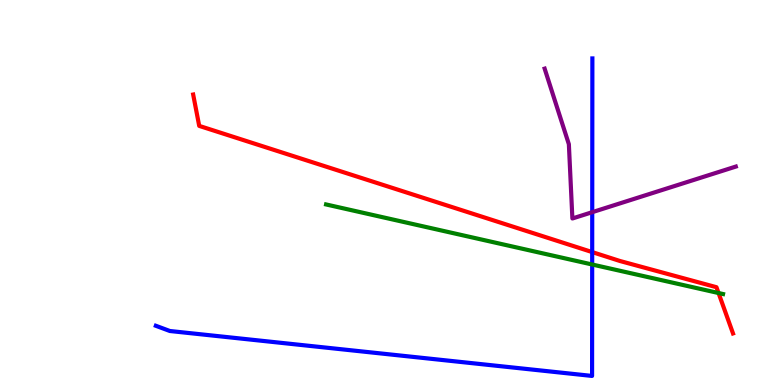[{'lines': ['blue', 'red'], 'intersections': [{'x': 7.64, 'y': 3.45}]}, {'lines': ['green', 'red'], 'intersections': [{'x': 9.27, 'y': 2.39}]}, {'lines': ['purple', 'red'], 'intersections': []}, {'lines': ['blue', 'green'], 'intersections': [{'x': 7.64, 'y': 3.13}]}, {'lines': ['blue', 'purple'], 'intersections': [{'x': 7.64, 'y': 4.49}]}, {'lines': ['green', 'purple'], 'intersections': []}]